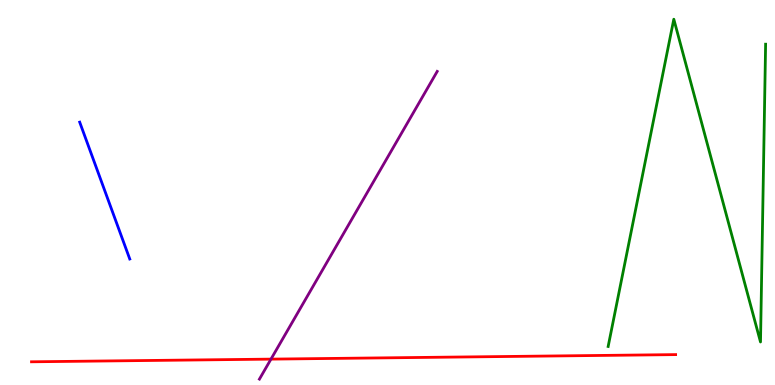[{'lines': ['blue', 'red'], 'intersections': []}, {'lines': ['green', 'red'], 'intersections': []}, {'lines': ['purple', 'red'], 'intersections': [{'x': 3.5, 'y': 0.672}]}, {'lines': ['blue', 'green'], 'intersections': []}, {'lines': ['blue', 'purple'], 'intersections': []}, {'lines': ['green', 'purple'], 'intersections': []}]